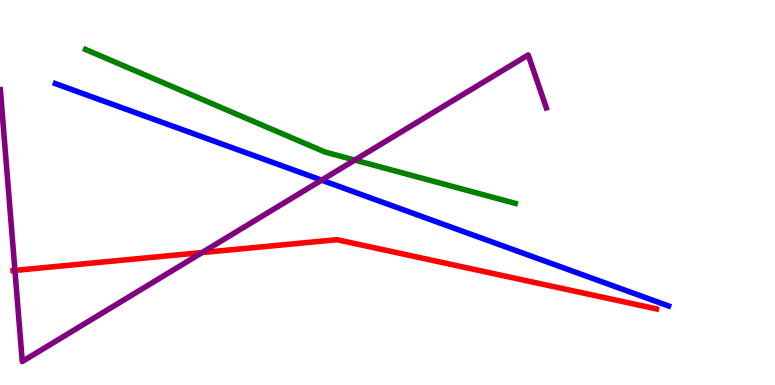[{'lines': ['blue', 'red'], 'intersections': []}, {'lines': ['green', 'red'], 'intersections': []}, {'lines': ['purple', 'red'], 'intersections': [{'x': 0.193, 'y': 2.98}, {'x': 2.61, 'y': 3.44}]}, {'lines': ['blue', 'green'], 'intersections': []}, {'lines': ['blue', 'purple'], 'intersections': [{'x': 4.15, 'y': 5.32}]}, {'lines': ['green', 'purple'], 'intersections': [{'x': 4.58, 'y': 5.84}]}]